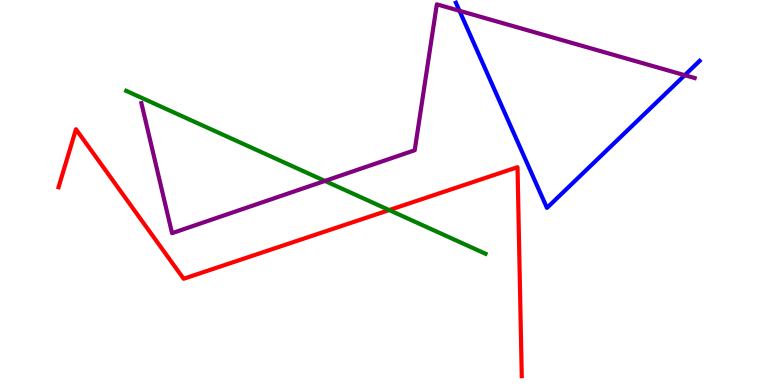[{'lines': ['blue', 'red'], 'intersections': []}, {'lines': ['green', 'red'], 'intersections': [{'x': 5.02, 'y': 4.54}]}, {'lines': ['purple', 'red'], 'intersections': []}, {'lines': ['blue', 'green'], 'intersections': []}, {'lines': ['blue', 'purple'], 'intersections': [{'x': 5.93, 'y': 9.72}, {'x': 8.84, 'y': 8.05}]}, {'lines': ['green', 'purple'], 'intersections': [{'x': 4.19, 'y': 5.3}]}]